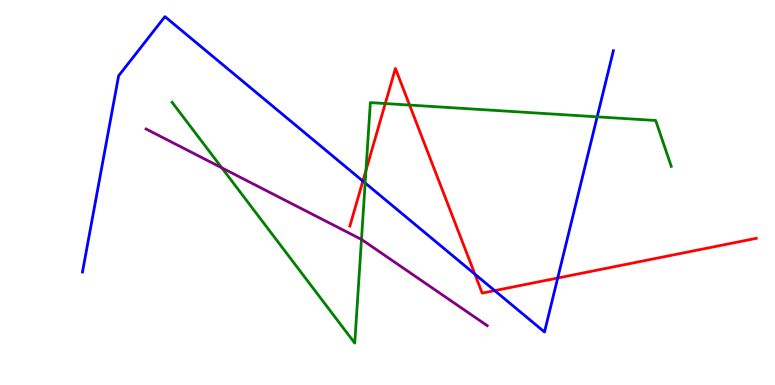[{'lines': ['blue', 'red'], 'intersections': [{'x': 4.68, 'y': 5.3}, {'x': 6.13, 'y': 2.88}, {'x': 6.38, 'y': 2.45}, {'x': 7.2, 'y': 2.78}]}, {'lines': ['green', 'red'], 'intersections': [{'x': 4.72, 'y': 5.57}, {'x': 4.97, 'y': 7.31}, {'x': 5.28, 'y': 7.27}]}, {'lines': ['purple', 'red'], 'intersections': []}, {'lines': ['blue', 'green'], 'intersections': [{'x': 4.71, 'y': 5.25}, {'x': 7.71, 'y': 6.97}]}, {'lines': ['blue', 'purple'], 'intersections': []}, {'lines': ['green', 'purple'], 'intersections': [{'x': 2.86, 'y': 5.64}, {'x': 4.66, 'y': 3.78}]}]